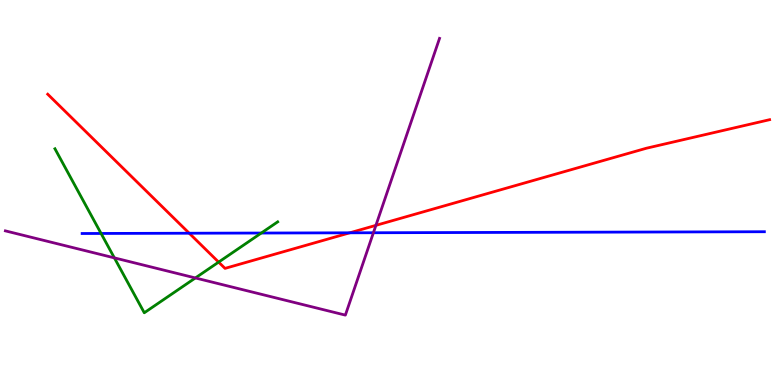[{'lines': ['blue', 'red'], 'intersections': [{'x': 2.44, 'y': 3.94}, {'x': 4.51, 'y': 3.95}]}, {'lines': ['green', 'red'], 'intersections': [{'x': 2.82, 'y': 3.19}]}, {'lines': ['purple', 'red'], 'intersections': [{'x': 4.85, 'y': 4.15}]}, {'lines': ['blue', 'green'], 'intersections': [{'x': 1.3, 'y': 3.94}, {'x': 3.37, 'y': 3.95}]}, {'lines': ['blue', 'purple'], 'intersections': [{'x': 4.82, 'y': 3.95}]}, {'lines': ['green', 'purple'], 'intersections': [{'x': 1.48, 'y': 3.3}, {'x': 2.52, 'y': 2.78}]}]